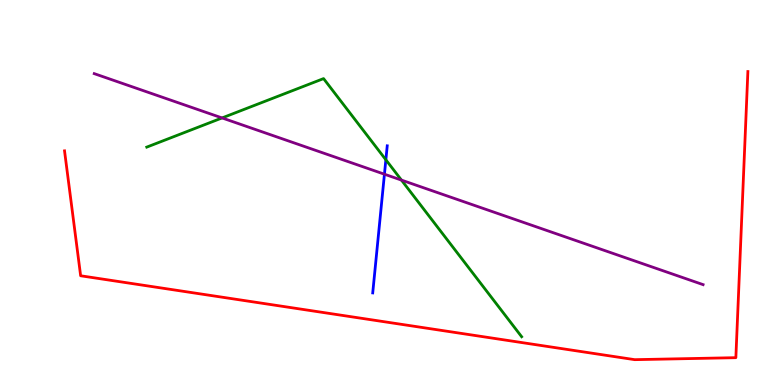[{'lines': ['blue', 'red'], 'intersections': []}, {'lines': ['green', 'red'], 'intersections': []}, {'lines': ['purple', 'red'], 'intersections': []}, {'lines': ['blue', 'green'], 'intersections': [{'x': 4.98, 'y': 5.85}]}, {'lines': ['blue', 'purple'], 'intersections': [{'x': 4.96, 'y': 5.48}]}, {'lines': ['green', 'purple'], 'intersections': [{'x': 2.87, 'y': 6.94}, {'x': 5.18, 'y': 5.32}]}]